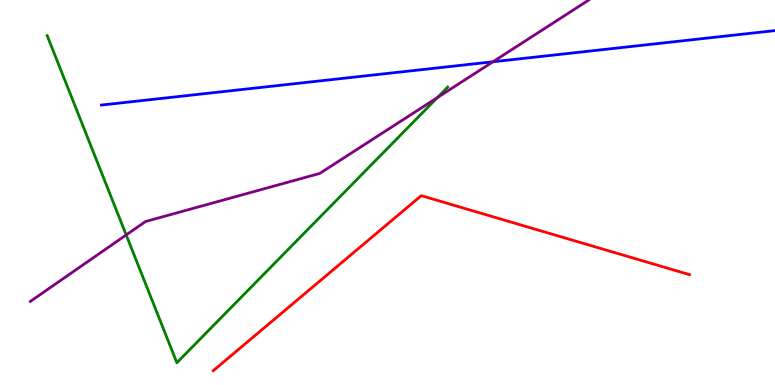[{'lines': ['blue', 'red'], 'intersections': []}, {'lines': ['green', 'red'], 'intersections': []}, {'lines': ['purple', 'red'], 'intersections': []}, {'lines': ['blue', 'green'], 'intersections': []}, {'lines': ['blue', 'purple'], 'intersections': [{'x': 6.36, 'y': 8.4}]}, {'lines': ['green', 'purple'], 'intersections': [{'x': 1.63, 'y': 3.9}, {'x': 5.64, 'y': 7.46}]}]